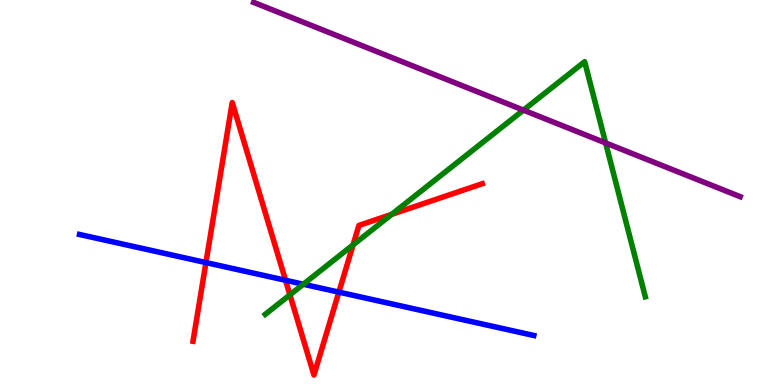[{'lines': ['blue', 'red'], 'intersections': [{'x': 2.66, 'y': 3.18}, {'x': 3.68, 'y': 2.72}, {'x': 4.37, 'y': 2.41}]}, {'lines': ['green', 'red'], 'intersections': [{'x': 3.74, 'y': 2.34}, {'x': 4.56, 'y': 3.64}, {'x': 5.05, 'y': 4.43}]}, {'lines': ['purple', 'red'], 'intersections': []}, {'lines': ['blue', 'green'], 'intersections': [{'x': 3.91, 'y': 2.62}]}, {'lines': ['blue', 'purple'], 'intersections': []}, {'lines': ['green', 'purple'], 'intersections': [{'x': 6.75, 'y': 7.14}, {'x': 7.81, 'y': 6.29}]}]